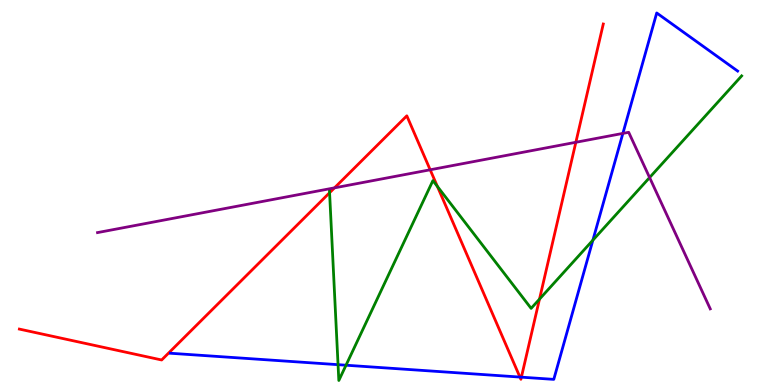[{'lines': ['blue', 'red'], 'intersections': [{'x': 6.71, 'y': 0.206}, {'x': 6.73, 'y': 0.204}]}, {'lines': ['green', 'red'], 'intersections': [{'x': 4.25, 'y': 4.99}, {'x': 5.64, 'y': 5.16}, {'x': 6.96, 'y': 2.23}]}, {'lines': ['purple', 'red'], 'intersections': [{'x': 4.32, 'y': 5.12}, {'x': 5.55, 'y': 5.59}, {'x': 7.43, 'y': 6.3}]}, {'lines': ['blue', 'green'], 'intersections': [{'x': 4.36, 'y': 0.528}, {'x': 4.46, 'y': 0.514}, {'x': 7.65, 'y': 3.76}]}, {'lines': ['blue', 'purple'], 'intersections': [{'x': 8.04, 'y': 6.54}]}, {'lines': ['green', 'purple'], 'intersections': [{'x': 8.38, 'y': 5.39}]}]